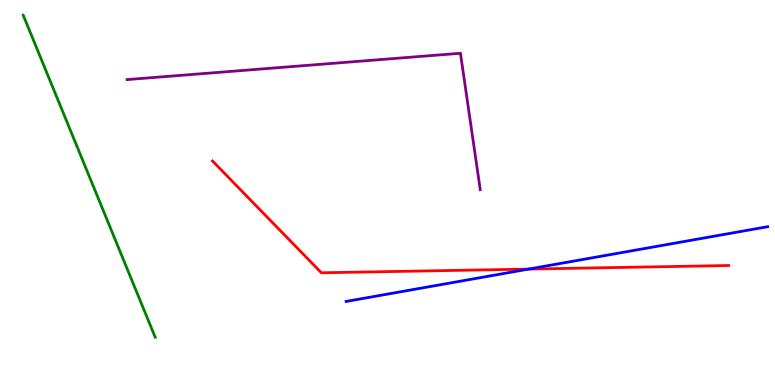[{'lines': ['blue', 'red'], 'intersections': [{'x': 6.82, 'y': 3.01}]}, {'lines': ['green', 'red'], 'intersections': []}, {'lines': ['purple', 'red'], 'intersections': []}, {'lines': ['blue', 'green'], 'intersections': []}, {'lines': ['blue', 'purple'], 'intersections': []}, {'lines': ['green', 'purple'], 'intersections': []}]